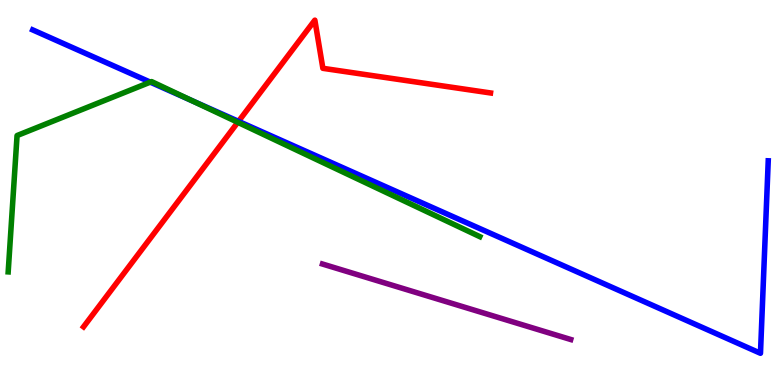[{'lines': ['blue', 'red'], 'intersections': [{'x': 3.08, 'y': 6.85}]}, {'lines': ['green', 'red'], 'intersections': [{'x': 3.07, 'y': 6.82}]}, {'lines': ['purple', 'red'], 'intersections': []}, {'lines': ['blue', 'green'], 'intersections': [{'x': 1.94, 'y': 7.87}, {'x': 2.48, 'y': 7.39}]}, {'lines': ['blue', 'purple'], 'intersections': []}, {'lines': ['green', 'purple'], 'intersections': []}]